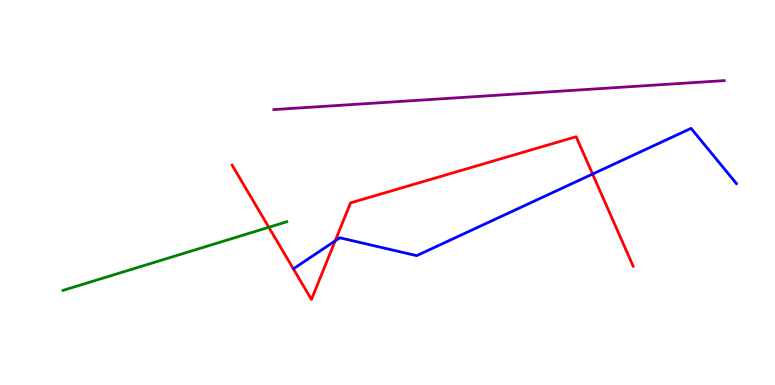[{'lines': ['blue', 'red'], 'intersections': [{'x': 4.32, 'y': 3.74}, {'x': 7.65, 'y': 5.48}]}, {'lines': ['green', 'red'], 'intersections': [{'x': 3.47, 'y': 4.1}]}, {'lines': ['purple', 'red'], 'intersections': []}, {'lines': ['blue', 'green'], 'intersections': []}, {'lines': ['blue', 'purple'], 'intersections': []}, {'lines': ['green', 'purple'], 'intersections': []}]